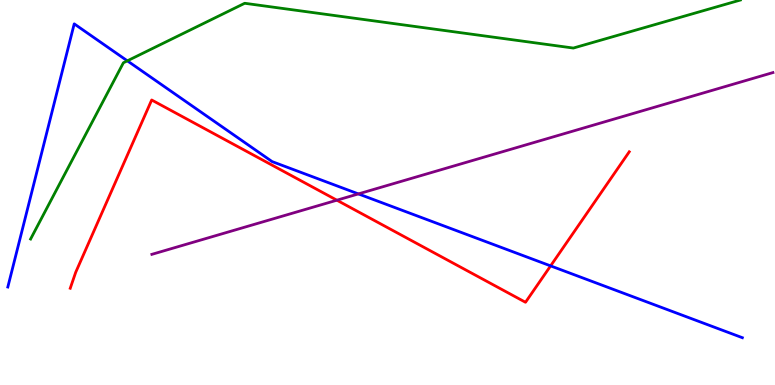[{'lines': ['blue', 'red'], 'intersections': [{'x': 7.1, 'y': 3.09}]}, {'lines': ['green', 'red'], 'intersections': []}, {'lines': ['purple', 'red'], 'intersections': [{'x': 4.35, 'y': 4.8}]}, {'lines': ['blue', 'green'], 'intersections': [{'x': 1.64, 'y': 8.42}]}, {'lines': ['blue', 'purple'], 'intersections': [{'x': 4.62, 'y': 4.96}]}, {'lines': ['green', 'purple'], 'intersections': []}]